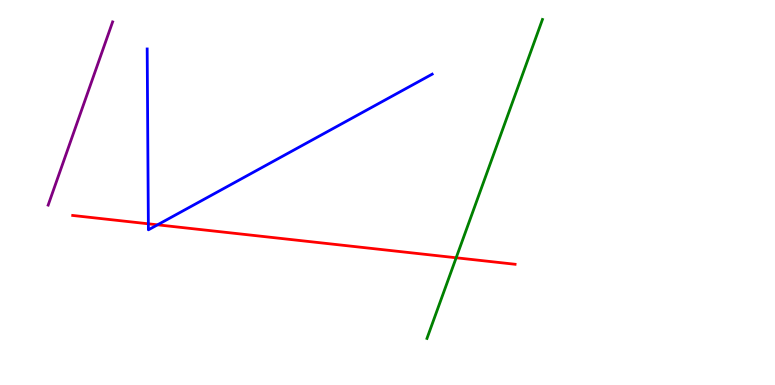[{'lines': ['blue', 'red'], 'intersections': [{'x': 1.91, 'y': 4.19}, {'x': 2.03, 'y': 4.16}]}, {'lines': ['green', 'red'], 'intersections': [{'x': 5.89, 'y': 3.3}]}, {'lines': ['purple', 'red'], 'intersections': []}, {'lines': ['blue', 'green'], 'intersections': []}, {'lines': ['blue', 'purple'], 'intersections': []}, {'lines': ['green', 'purple'], 'intersections': []}]